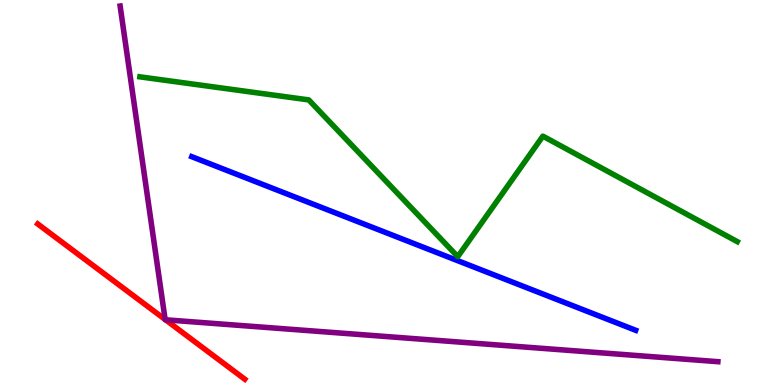[{'lines': ['blue', 'red'], 'intersections': []}, {'lines': ['green', 'red'], 'intersections': []}, {'lines': ['purple', 'red'], 'intersections': [{'x': 2.13, 'y': 1.7}, {'x': 2.14, 'y': 1.69}]}, {'lines': ['blue', 'green'], 'intersections': []}, {'lines': ['blue', 'purple'], 'intersections': []}, {'lines': ['green', 'purple'], 'intersections': []}]